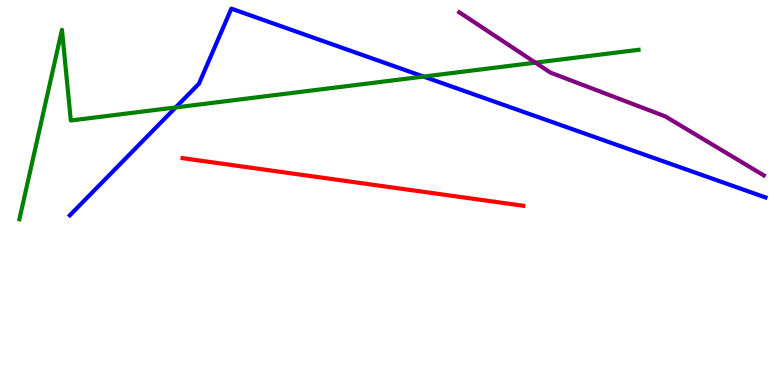[{'lines': ['blue', 'red'], 'intersections': []}, {'lines': ['green', 'red'], 'intersections': []}, {'lines': ['purple', 'red'], 'intersections': []}, {'lines': ['blue', 'green'], 'intersections': [{'x': 2.27, 'y': 7.21}, {'x': 5.47, 'y': 8.01}]}, {'lines': ['blue', 'purple'], 'intersections': []}, {'lines': ['green', 'purple'], 'intersections': [{'x': 6.91, 'y': 8.37}]}]